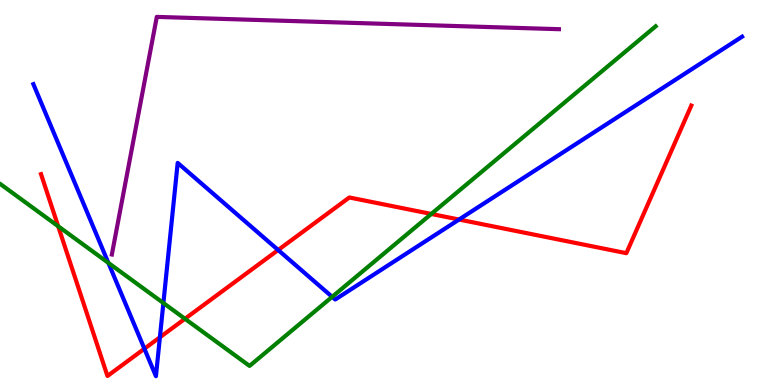[{'lines': ['blue', 'red'], 'intersections': [{'x': 1.86, 'y': 0.942}, {'x': 2.06, 'y': 1.24}, {'x': 3.59, 'y': 3.51}, {'x': 5.92, 'y': 4.3}]}, {'lines': ['green', 'red'], 'intersections': [{'x': 0.751, 'y': 4.12}, {'x': 2.39, 'y': 1.72}, {'x': 5.56, 'y': 4.44}]}, {'lines': ['purple', 'red'], 'intersections': []}, {'lines': ['blue', 'green'], 'intersections': [{'x': 1.4, 'y': 3.17}, {'x': 2.11, 'y': 2.13}, {'x': 4.29, 'y': 2.29}]}, {'lines': ['blue', 'purple'], 'intersections': []}, {'lines': ['green', 'purple'], 'intersections': []}]